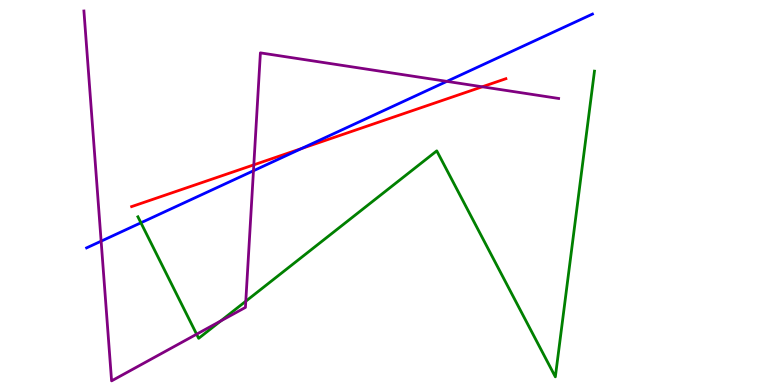[{'lines': ['blue', 'red'], 'intersections': [{'x': 3.89, 'y': 6.14}]}, {'lines': ['green', 'red'], 'intersections': []}, {'lines': ['purple', 'red'], 'intersections': [{'x': 3.28, 'y': 5.72}, {'x': 6.22, 'y': 7.75}]}, {'lines': ['blue', 'green'], 'intersections': [{'x': 1.82, 'y': 4.21}]}, {'lines': ['blue', 'purple'], 'intersections': [{'x': 1.3, 'y': 3.74}, {'x': 3.27, 'y': 5.56}, {'x': 5.77, 'y': 7.89}]}, {'lines': ['green', 'purple'], 'intersections': [{'x': 2.54, 'y': 1.32}, {'x': 2.85, 'y': 1.66}, {'x': 3.17, 'y': 2.18}]}]